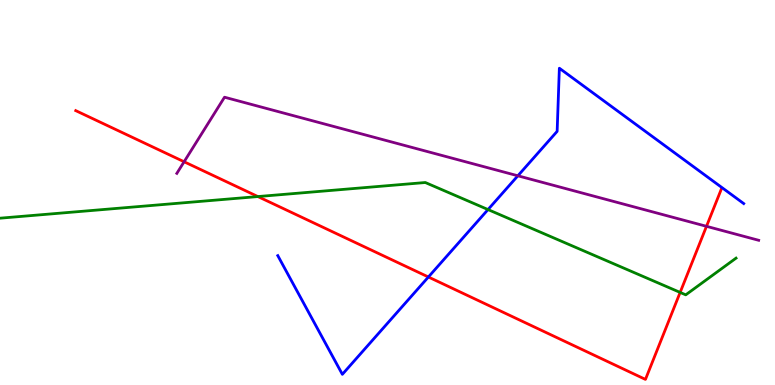[{'lines': ['blue', 'red'], 'intersections': [{'x': 5.53, 'y': 2.81}]}, {'lines': ['green', 'red'], 'intersections': [{'x': 3.33, 'y': 4.89}, {'x': 8.78, 'y': 2.4}]}, {'lines': ['purple', 'red'], 'intersections': [{'x': 2.38, 'y': 5.8}, {'x': 9.12, 'y': 4.12}]}, {'lines': ['blue', 'green'], 'intersections': [{'x': 6.3, 'y': 4.56}]}, {'lines': ['blue', 'purple'], 'intersections': [{'x': 6.68, 'y': 5.43}]}, {'lines': ['green', 'purple'], 'intersections': []}]